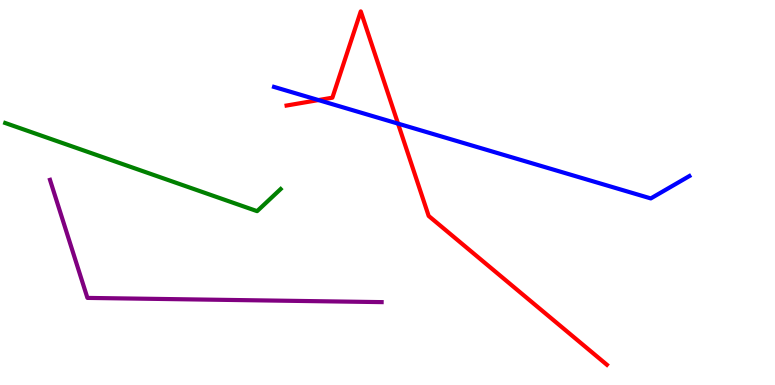[{'lines': ['blue', 'red'], 'intersections': [{'x': 4.11, 'y': 7.4}, {'x': 5.14, 'y': 6.79}]}, {'lines': ['green', 'red'], 'intersections': []}, {'lines': ['purple', 'red'], 'intersections': []}, {'lines': ['blue', 'green'], 'intersections': []}, {'lines': ['blue', 'purple'], 'intersections': []}, {'lines': ['green', 'purple'], 'intersections': []}]